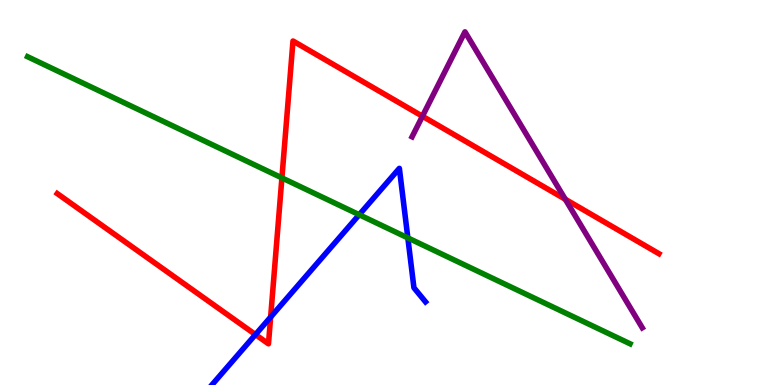[{'lines': ['blue', 'red'], 'intersections': [{'x': 3.3, 'y': 1.31}, {'x': 3.49, 'y': 1.76}]}, {'lines': ['green', 'red'], 'intersections': [{'x': 3.64, 'y': 5.38}]}, {'lines': ['purple', 'red'], 'intersections': [{'x': 5.45, 'y': 6.98}, {'x': 7.29, 'y': 4.82}]}, {'lines': ['blue', 'green'], 'intersections': [{'x': 4.64, 'y': 4.42}, {'x': 5.26, 'y': 3.82}]}, {'lines': ['blue', 'purple'], 'intersections': []}, {'lines': ['green', 'purple'], 'intersections': []}]